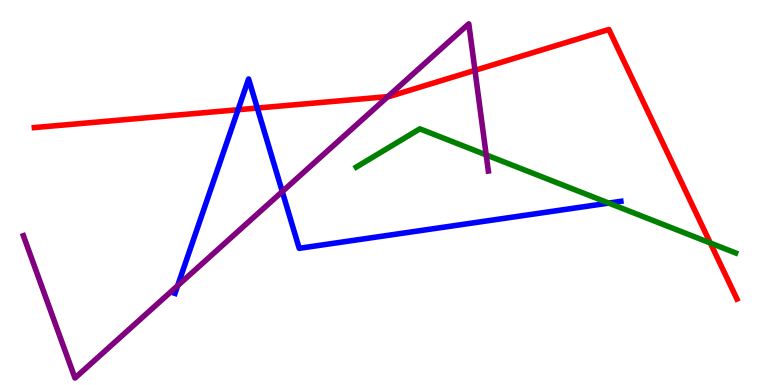[{'lines': ['blue', 'red'], 'intersections': [{'x': 3.07, 'y': 7.15}, {'x': 3.32, 'y': 7.19}]}, {'lines': ['green', 'red'], 'intersections': [{'x': 9.17, 'y': 3.69}]}, {'lines': ['purple', 'red'], 'intersections': [{'x': 5.0, 'y': 7.49}, {'x': 6.13, 'y': 8.17}]}, {'lines': ['blue', 'green'], 'intersections': [{'x': 7.85, 'y': 4.73}]}, {'lines': ['blue', 'purple'], 'intersections': [{'x': 2.29, 'y': 2.58}, {'x': 3.64, 'y': 5.02}]}, {'lines': ['green', 'purple'], 'intersections': [{'x': 6.27, 'y': 5.98}]}]